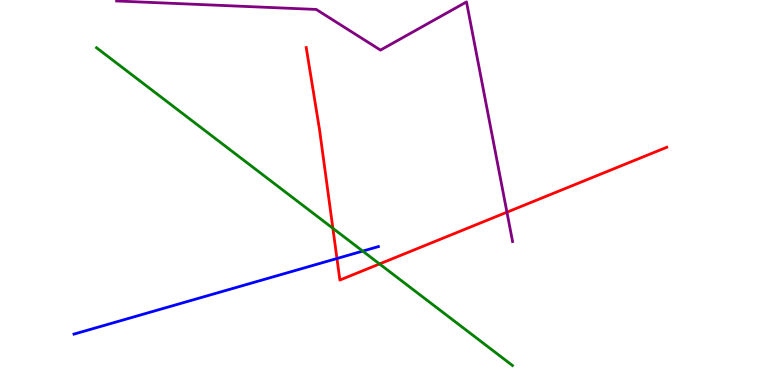[{'lines': ['blue', 'red'], 'intersections': [{'x': 4.35, 'y': 3.29}]}, {'lines': ['green', 'red'], 'intersections': [{'x': 4.3, 'y': 4.07}, {'x': 4.9, 'y': 3.14}]}, {'lines': ['purple', 'red'], 'intersections': [{'x': 6.54, 'y': 4.49}]}, {'lines': ['blue', 'green'], 'intersections': [{'x': 4.68, 'y': 3.48}]}, {'lines': ['blue', 'purple'], 'intersections': []}, {'lines': ['green', 'purple'], 'intersections': []}]